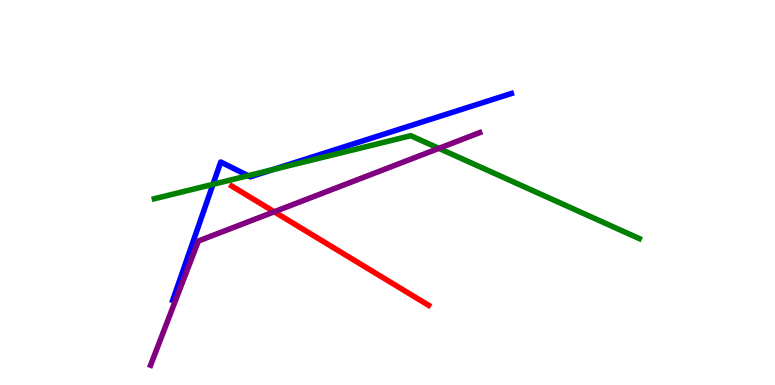[{'lines': ['blue', 'red'], 'intersections': []}, {'lines': ['green', 'red'], 'intersections': []}, {'lines': ['purple', 'red'], 'intersections': [{'x': 3.54, 'y': 4.5}]}, {'lines': ['blue', 'green'], 'intersections': [{'x': 2.75, 'y': 5.21}, {'x': 3.2, 'y': 5.44}, {'x': 3.52, 'y': 5.59}]}, {'lines': ['blue', 'purple'], 'intersections': []}, {'lines': ['green', 'purple'], 'intersections': [{'x': 5.66, 'y': 6.15}]}]